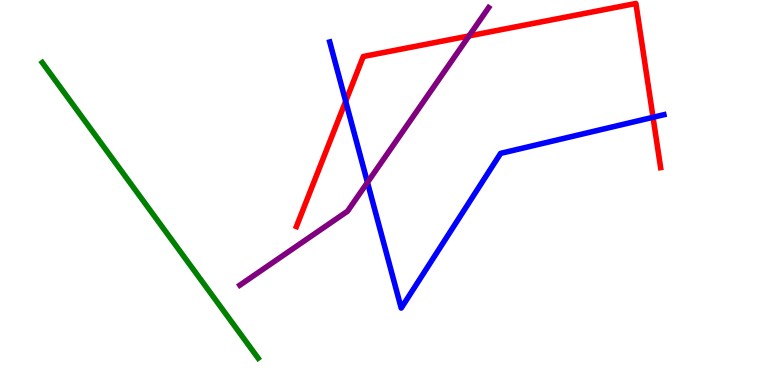[{'lines': ['blue', 'red'], 'intersections': [{'x': 4.46, 'y': 7.37}, {'x': 8.43, 'y': 6.95}]}, {'lines': ['green', 'red'], 'intersections': []}, {'lines': ['purple', 'red'], 'intersections': [{'x': 6.05, 'y': 9.07}]}, {'lines': ['blue', 'green'], 'intersections': []}, {'lines': ['blue', 'purple'], 'intersections': [{'x': 4.74, 'y': 5.26}]}, {'lines': ['green', 'purple'], 'intersections': []}]